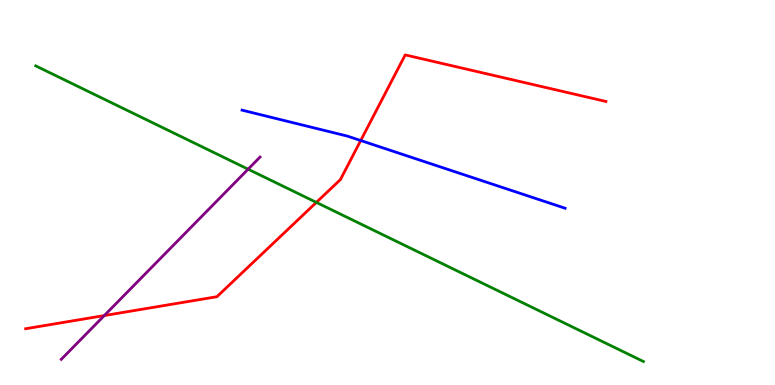[{'lines': ['blue', 'red'], 'intersections': [{'x': 4.65, 'y': 6.35}]}, {'lines': ['green', 'red'], 'intersections': [{'x': 4.08, 'y': 4.74}]}, {'lines': ['purple', 'red'], 'intersections': [{'x': 1.35, 'y': 1.8}]}, {'lines': ['blue', 'green'], 'intersections': []}, {'lines': ['blue', 'purple'], 'intersections': []}, {'lines': ['green', 'purple'], 'intersections': [{'x': 3.2, 'y': 5.61}]}]